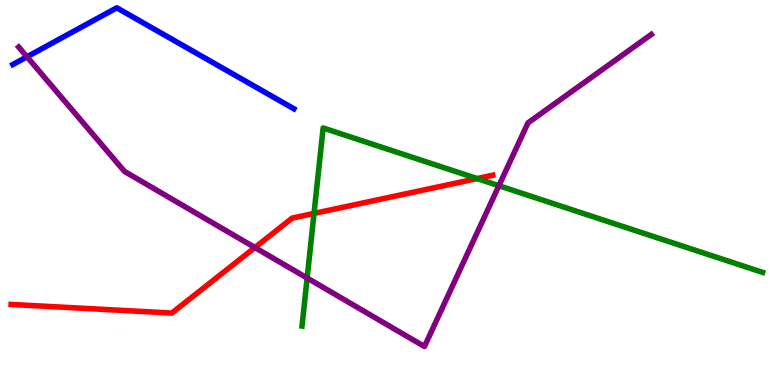[{'lines': ['blue', 'red'], 'intersections': []}, {'lines': ['green', 'red'], 'intersections': [{'x': 4.05, 'y': 4.46}, {'x': 6.16, 'y': 5.36}]}, {'lines': ['purple', 'red'], 'intersections': [{'x': 3.29, 'y': 3.57}]}, {'lines': ['blue', 'green'], 'intersections': []}, {'lines': ['blue', 'purple'], 'intersections': [{'x': 0.348, 'y': 8.52}]}, {'lines': ['green', 'purple'], 'intersections': [{'x': 3.96, 'y': 2.78}, {'x': 6.44, 'y': 5.18}]}]